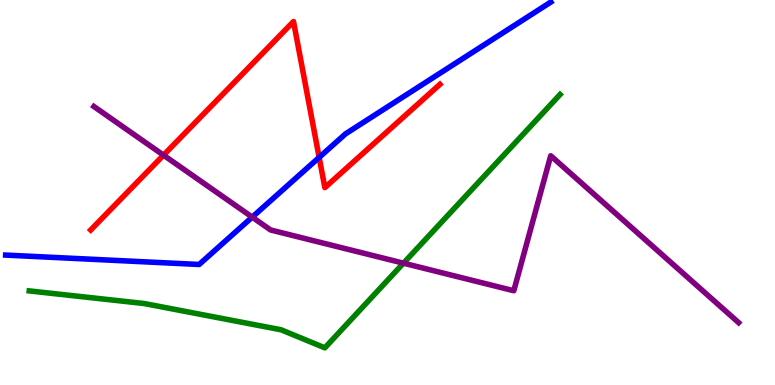[{'lines': ['blue', 'red'], 'intersections': [{'x': 4.12, 'y': 5.91}]}, {'lines': ['green', 'red'], 'intersections': []}, {'lines': ['purple', 'red'], 'intersections': [{'x': 2.11, 'y': 5.97}]}, {'lines': ['blue', 'green'], 'intersections': []}, {'lines': ['blue', 'purple'], 'intersections': [{'x': 3.25, 'y': 4.36}]}, {'lines': ['green', 'purple'], 'intersections': [{'x': 5.21, 'y': 3.16}]}]